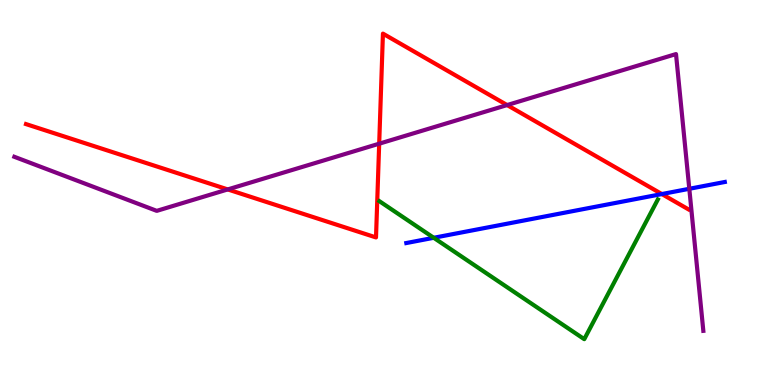[{'lines': ['blue', 'red'], 'intersections': [{'x': 8.54, 'y': 4.96}]}, {'lines': ['green', 'red'], 'intersections': []}, {'lines': ['purple', 'red'], 'intersections': [{'x': 2.94, 'y': 5.08}, {'x': 4.89, 'y': 6.27}, {'x': 6.54, 'y': 7.27}]}, {'lines': ['blue', 'green'], 'intersections': [{'x': 5.6, 'y': 3.82}]}, {'lines': ['blue', 'purple'], 'intersections': [{'x': 8.89, 'y': 5.1}]}, {'lines': ['green', 'purple'], 'intersections': []}]